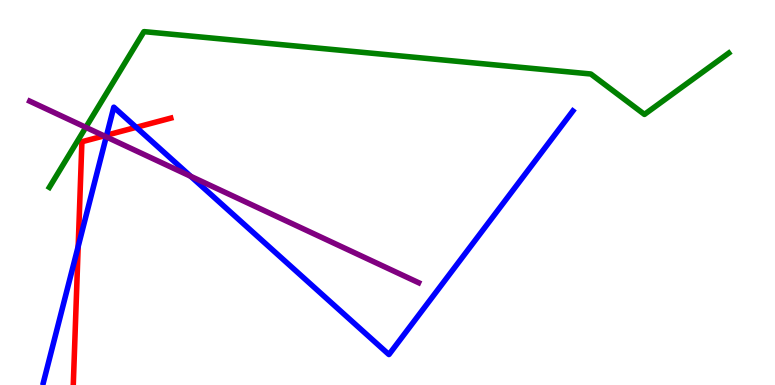[{'lines': ['blue', 'red'], 'intersections': [{'x': 1.01, 'y': 3.6}, {'x': 1.38, 'y': 6.49}, {'x': 1.76, 'y': 6.69}]}, {'lines': ['green', 'red'], 'intersections': []}, {'lines': ['purple', 'red'], 'intersections': [{'x': 1.34, 'y': 6.47}]}, {'lines': ['blue', 'green'], 'intersections': []}, {'lines': ['blue', 'purple'], 'intersections': [{'x': 1.37, 'y': 6.45}, {'x': 2.46, 'y': 5.42}]}, {'lines': ['green', 'purple'], 'intersections': [{'x': 1.11, 'y': 6.69}]}]